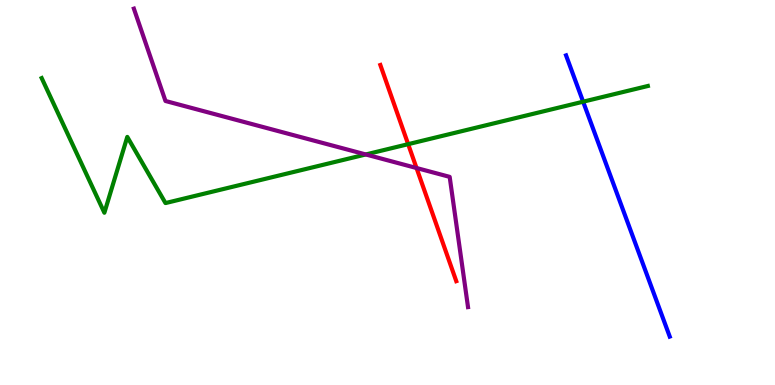[{'lines': ['blue', 'red'], 'intersections': []}, {'lines': ['green', 'red'], 'intersections': [{'x': 5.27, 'y': 6.26}]}, {'lines': ['purple', 'red'], 'intersections': [{'x': 5.37, 'y': 5.64}]}, {'lines': ['blue', 'green'], 'intersections': [{'x': 7.52, 'y': 7.36}]}, {'lines': ['blue', 'purple'], 'intersections': []}, {'lines': ['green', 'purple'], 'intersections': [{'x': 4.72, 'y': 5.99}]}]